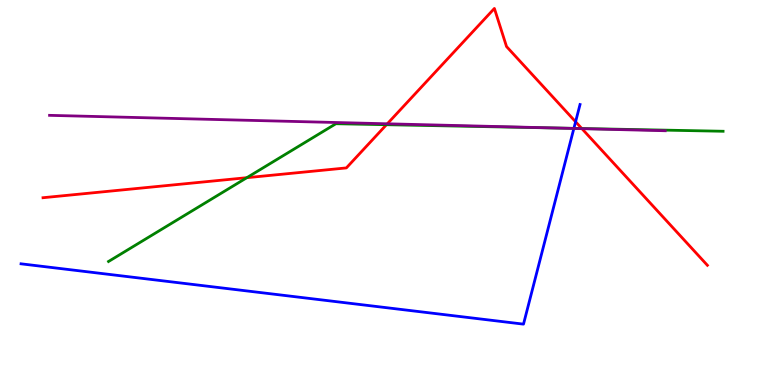[{'lines': ['blue', 'red'], 'intersections': [{'x': 7.43, 'y': 6.84}]}, {'lines': ['green', 'red'], 'intersections': [{'x': 3.18, 'y': 5.38}, {'x': 4.99, 'y': 6.76}, {'x': 7.51, 'y': 6.66}]}, {'lines': ['purple', 'red'], 'intersections': [{'x': 5.0, 'y': 6.78}, {'x': 7.51, 'y': 6.66}]}, {'lines': ['blue', 'green'], 'intersections': [{'x': 7.41, 'y': 6.67}]}, {'lines': ['blue', 'purple'], 'intersections': [{'x': 7.4, 'y': 6.66}]}, {'lines': ['green', 'purple'], 'intersections': [{'x': 7.18, 'y': 6.67}]}]